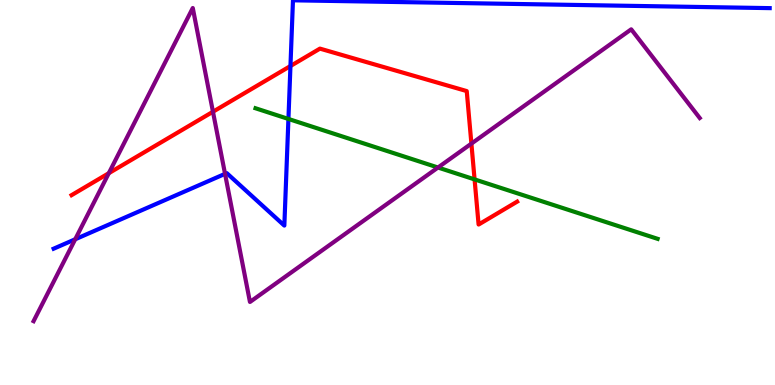[{'lines': ['blue', 'red'], 'intersections': [{'x': 3.75, 'y': 8.29}]}, {'lines': ['green', 'red'], 'intersections': [{'x': 6.12, 'y': 5.34}]}, {'lines': ['purple', 'red'], 'intersections': [{'x': 1.4, 'y': 5.5}, {'x': 2.75, 'y': 7.1}, {'x': 6.08, 'y': 6.27}]}, {'lines': ['blue', 'green'], 'intersections': [{'x': 3.72, 'y': 6.91}]}, {'lines': ['blue', 'purple'], 'intersections': [{'x': 0.97, 'y': 3.79}, {'x': 2.9, 'y': 5.48}]}, {'lines': ['green', 'purple'], 'intersections': [{'x': 5.65, 'y': 5.65}]}]